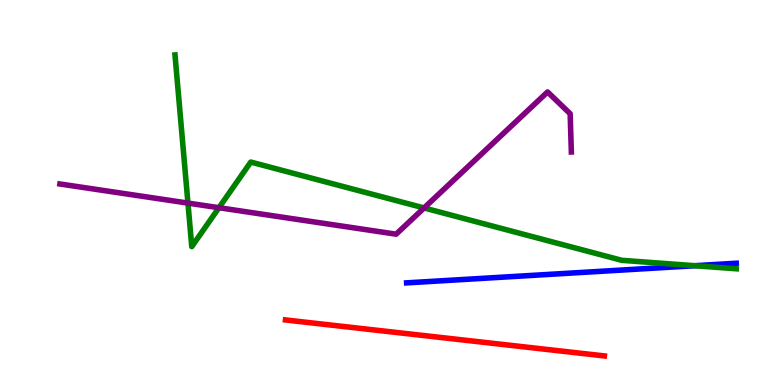[{'lines': ['blue', 'red'], 'intersections': []}, {'lines': ['green', 'red'], 'intersections': []}, {'lines': ['purple', 'red'], 'intersections': []}, {'lines': ['blue', 'green'], 'intersections': [{'x': 8.96, 'y': 3.1}]}, {'lines': ['blue', 'purple'], 'intersections': []}, {'lines': ['green', 'purple'], 'intersections': [{'x': 2.43, 'y': 4.72}, {'x': 2.82, 'y': 4.6}, {'x': 5.47, 'y': 4.6}]}]